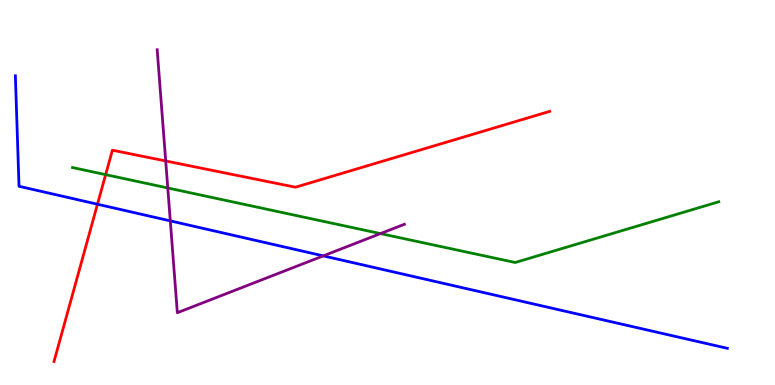[{'lines': ['blue', 'red'], 'intersections': [{'x': 1.26, 'y': 4.7}]}, {'lines': ['green', 'red'], 'intersections': [{'x': 1.36, 'y': 5.46}]}, {'lines': ['purple', 'red'], 'intersections': [{'x': 2.14, 'y': 5.82}]}, {'lines': ['blue', 'green'], 'intersections': []}, {'lines': ['blue', 'purple'], 'intersections': [{'x': 2.2, 'y': 4.26}, {'x': 4.17, 'y': 3.35}]}, {'lines': ['green', 'purple'], 'intersections': [{'x': 2.16, 'y': 5.12}, {'x': 4.91, 'y': 3.93}]}]